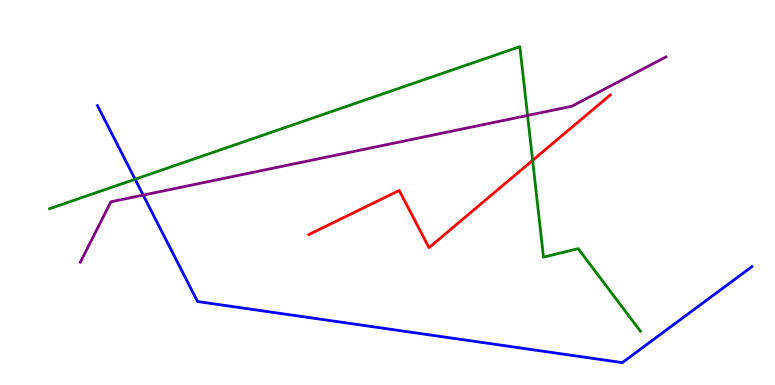[{'lines': ['blue', 'red'], 'intersections': []}, {'lines': ['green', 'red'], 'intersections': [{'x': 6.87, 'y': 5.83}]}, {'lines': ['purple', 'red'], 'intersections': []}, {'lines': ['blue', 'green'], 'intersections': [{'x': 1.74, 'y': 5.34}]}, {'lines': ['blue', 'purple'], 'intersections': [{'x': 1.85, 'y': 4.93}]}, {'lines': ['green', 'purple'], 'intersections': [{'x': 6.81, 'y': 7.0}]}]